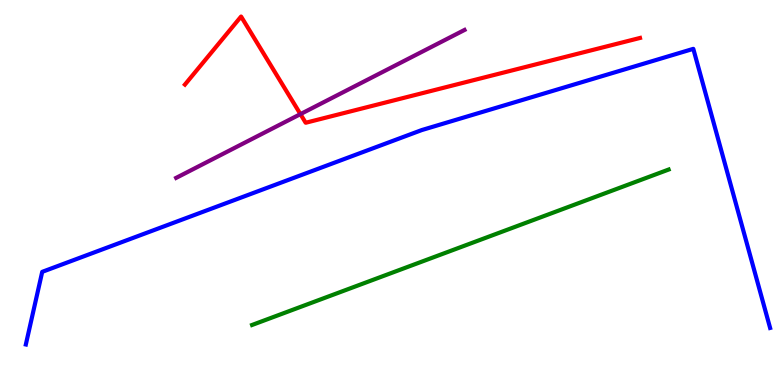[{'lines': ['blue', 'red'], 'intersections': []}, {'lines': ['green', 'red'], 'intersections': []}, {'lines': ['purple', 'red'], 'intersections': [{'x': 3.88, 'y': 7.04}]}, {'lines': ['blue', 'green'], 'intersections': []}, {'lines': ['blue', 'purple'], 'intersections': []}, {'lines': ['green', 'purple'], 'intersections': []}]